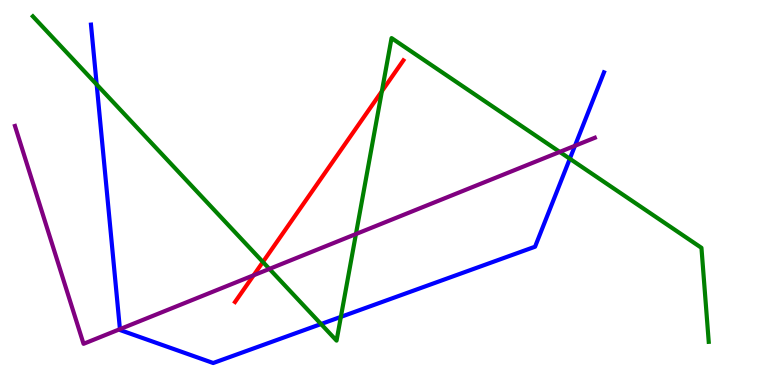[{'lines': ['blue', 'red'], 'intersections': []}, {'lines': ['green', 'red'], 'intersections': [{'x': 3.39, 'y': 3.2}, {'x': 4.93, 'y': 7.63}]}, {'lines': ['purple', 'red'], 'intersections': [{'x': 3.27, 'y': 2.85}]}, {'lines': ['blue', 'green'], 'intersections': [{'x': 1.25, 'y': 7.81}, {'x': 4.14, 'y': 1.58}, {'x': 4.4, 'y': 1.77}, {'x': 7.35, 'y': 5.88}]}, {'lines': ['blue', 'purple'], 'intersections': [{'x': 1.55, 'y': 1.45}, {'x': 7.42, 'y': 6.21}]}, {'lines': ['green', 'purple'], 'intersections': [{'x': 3.48, 'y': 3.02}, {'x': 4.59, 'y': 3.92}, {'x': 7.22, 'y': 6.05}]}]